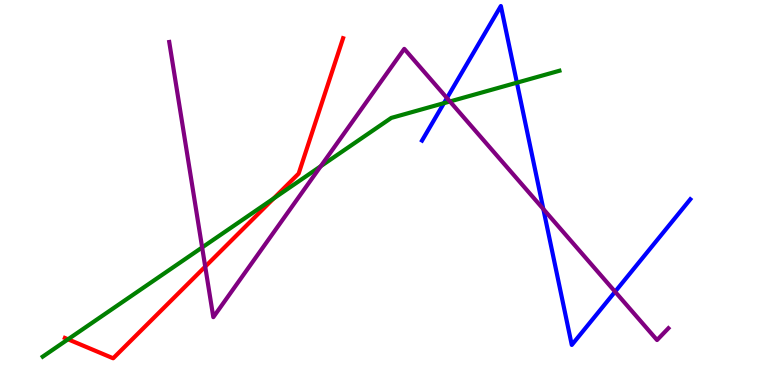[{'lines': ['blue', 'red'], 'intersections': []}, {'lines': ['green', 'red'], 'intersections': [{'x': 0.878, 'y': 1.19}, {'x': 3.53, 'y': 4.84}]}, {'lines': ['purple', 'red'], 'intersections': [{'x': 2.65, 'y': 3.07}]}, {'lines': ['blue', 'green'], 'intersections': [{'x': 5.73, 'y': 7.32}, {'x': 6.67, 'y': 7.85}]}, {'lines': ['blue', 'purple'], 'intersections': [{'x': 5.77, 'y': 7.45}, {'x': 7.01, 'y': 4.57}, {'x': 7.94, 'y': 2.42}]}, {'lines': ['green', 'purple'], 'intersections': [{'x': 2.61, 'y': 3.57}, {'x': 4.14, 'y': 5.68}, {'x': 5.81, 'y': 7.36}]}]